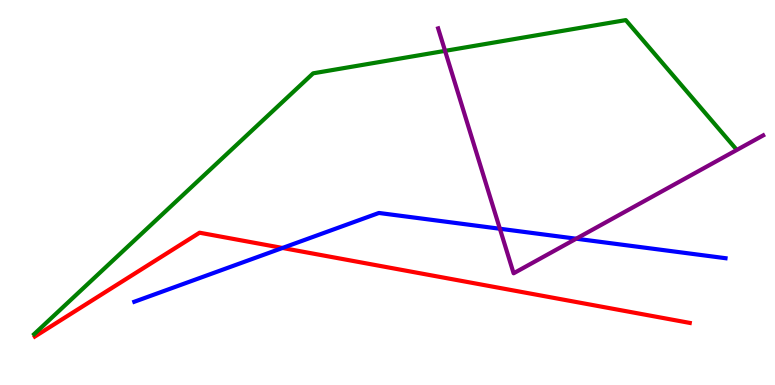[{'lines': ['blue', 'red'], 'intersections': [{'x': 3.65, 'y': 3.56}]}, {'lines': ['green', 'red'], 'intersections': []}, {'lines': ['purple', 'red'], 'intersections': []}, {'lines': ['blue', 'green'], 'intersections': []}, {'lines': ['blue', 'purple'], 'intersections': [{'x': 6.45, 'y': 4.06}, {'x': 7.43, 'y': 3.8}]}, {'lines': ['green', 'purple'], 'intersections': [{'x': 5.74, 'y': 8.68}]}]